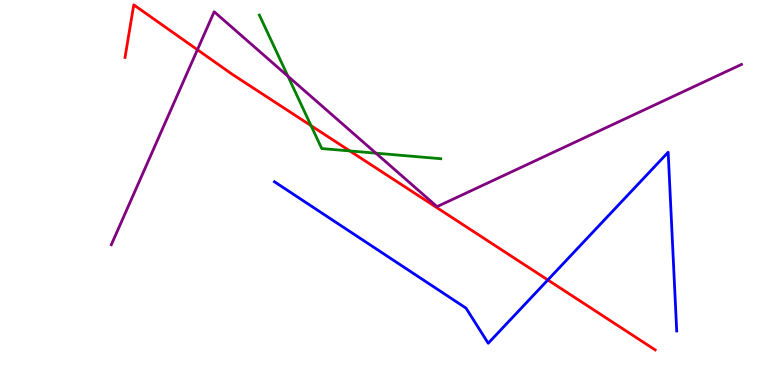[{'lines': ['blue', 'red'], 'intersections': [{'x': 7.07, 'y': 2.73}]}, {'lines': ['green', 'red'], 'intersections': [{'x': 4.01, 'y': 6.74}, {'x': 4.51, 'y': 6.08}]}, {'lines': ['purple', 'red'], 'intersections': [{'x': 2.55, 'y': 8.71}]}, {'lines': ['blue', 'green'], 'intersections': []}, {'lines': ['blue', 'purple'], 'intersections': []}, {'lines': ['green', 'purple'], 'intersections': [{'x': 3.72, 'y': 8.02}, {'x': 4.85, 'y': 6.02}]}]